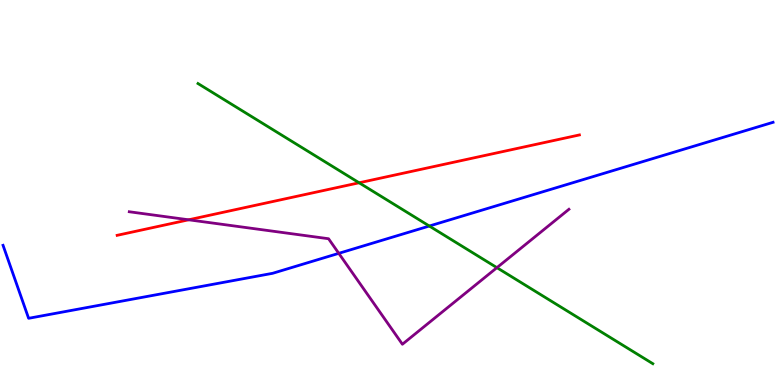[{'lines': ['blue', 'red'], 'intersections': []}, {'lines': ['green', 'red'], 'intersections': [{'x': 4.63, 'y': 5.25}]}, {'lines': ['purple', 'red'], 'intersections': [{'x': 2.43, 'y': 4.29}]}, {'lines': ['blue', 'green'], 'intersections': [{'x': 5.54, 'y': 4.13}]}, {'lines': ['blue', 'purple'], 'intersections': [{'x': 4.37, 'y': 3.42}]}, {'lines': ['green', 'purple'], 'intersections': [{'x': 6.41, 'y': 3.05}]}]